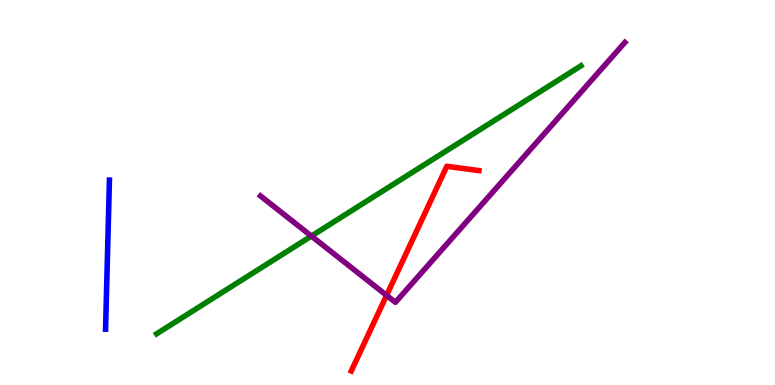[{'lines': ['blue', 'red'], 'intersections': []}, {'lines': ['green', 'red'], 'intersections': []}, {'lines': ['purple', 'red'], 'intersections': [{'x': 4.99, 'y': 2.33}]}, {'lines': ['blue', 'green'], 'intersections': []}, {'lines': ['blue', 'purple'], 'intersections': []}, {'lines': ['green', 'purple'], 'intersections': [{'x': 4.02, 'y': 3.87}]}]